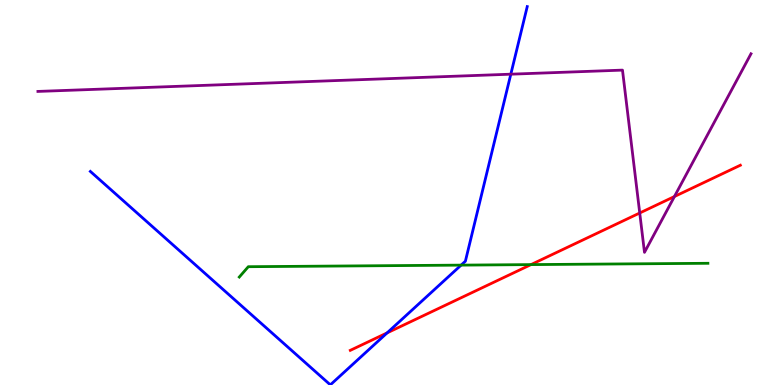[{'lines': ['blue', 'red'], 'intersections': [{'x': 4.99, 'y': 1.35}]}, {'lines': ['green', 'red'], 'intersections': [{'x': 6.85, 'y': 3.13}]}, {'lines': ['purple', 'red'], 'intersections': [{'x': 8.25, 'y': 4.47}, {'x': 8.7, 'y': 4.9}]}, {'lines': ['blue', 'green'], 'intersections': [{'x': 5.95, 'y': 3.11}]}, {'lines': ['blue', 'purple'], 'intersections': [{'x': 6.59, 'y': 8.07}]}, {'lines': ['green', 'purple'], 'intersections': []}]